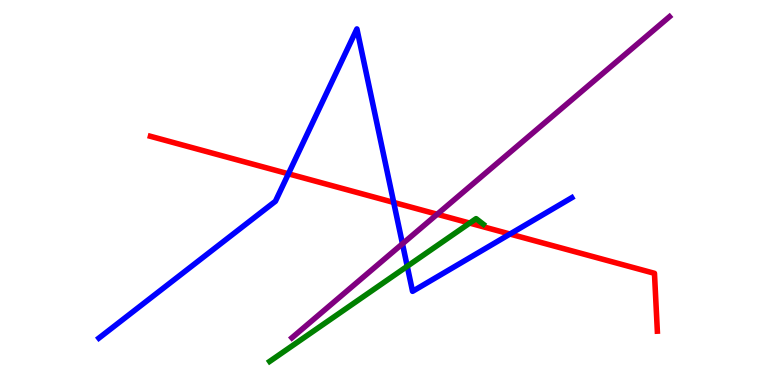[{'lines': ['blue', 'red'], 'intersections': [{'x': 3.72, 'y': 5.49}, {'x': 5.08, 'y': 4.74}, {'x': 6.58, 'y': 3.92}]}, {'lines': ['green', 'red'], 'intersections': [{'x': 6.06, 'y': 4.21}]}, {'lines': ['purple', 'red'], 'intersections': [{'x': 5.64, 'y': 4.44}]}, {'lines': ['blue', 'green'], 'intersections': [{'x': 5.25, 'y': 3.08}]}, {'lines': ['blue', 'purple'], 'intersections': [{'x': 5.19, 'y': 3.67}]}, {'lines': ['green', 'purple'], 'intersections': []}]